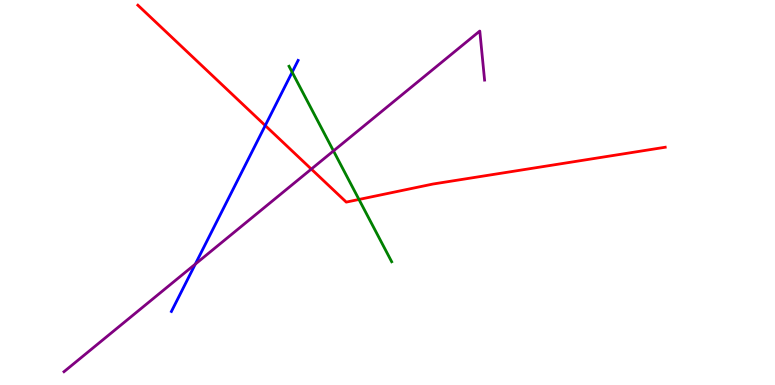[{'lines': ['blue', 'red'], 'intersections': [{'x': 3.42, 'y': 6.74}]}, {'lines': ['green', 'red'], 'intersections': [{'x': 4.63, 'y': 4.82}]}, {'lines': ['purple', 'red'], 'intersections': [{'x': 4.02, 'y': 5.61}]}, {'lines': ['blue', 'green'], 'intersections': [{'x': 3.77, 'y': 8.12}]}, {'lines': ['blue', 'purple'], 'intersections': [{'x': 2.52, 'y': 3.14}]}, {'lines': ['green', 'purple'], 'intersections': [{'x': 4.3, 'y': 6.08}]}]